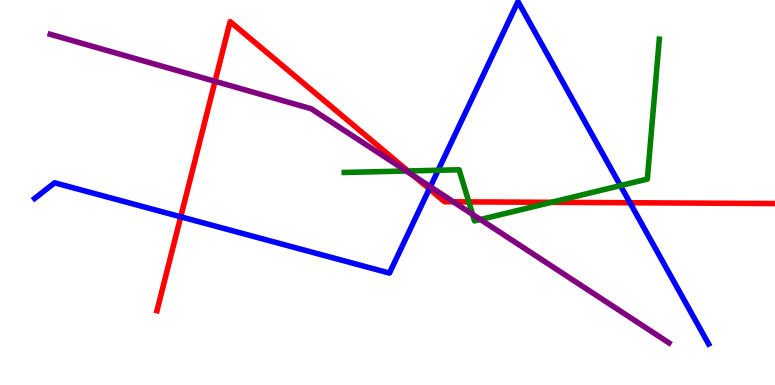[{'lines': ['blue', 'red'], 'intersections': [{'x': 2.33, 'y': 4.37}, {'x': 5.54, 'y': 5.09}, {'x': 8.13, 'y': 4.73}]}, {'lines': ['green', 'red'], 'intersections': [{'x': 5.26, 'y': 5.56}, {'x': 6.05, 'y': 4.76}, {'x': 7.11, 'y': 4.74}]}, {'lines': ['purple', 'red'], 'intersections': [{'x': 2.77, 'y': 7.89}, {'x': 5.34, 'y': 5.43}, {'x': 5.85, 'y': 4.76}]}, {'lines': ['blue', 'green'], 'intersections': [{'x': 5.65, 'y': 5.58}, {'x': 8.01, 'y': 5.18}]}, {'lines': ['blue', 'purple'], 'intersections': [{'x': 5.55, 'y': 5.15}]}, {'lines': ['green', 'purple'], 'intersections': [{'x': 5.24, 'y': 5.56}, {'x': 6.1, 'y': 4.43}, {'x': 6.2, 'y': 4.3}]}]